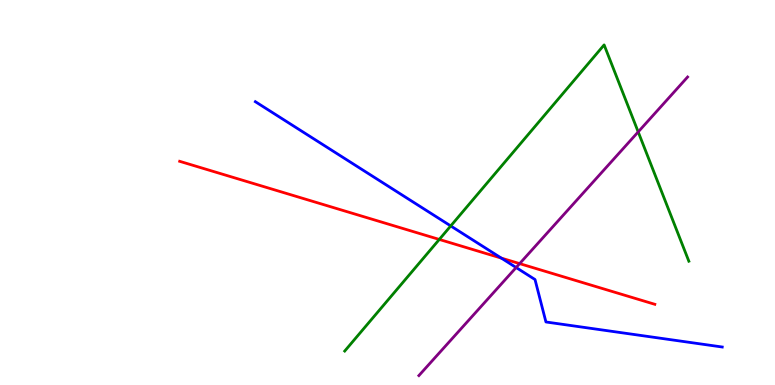[{'lines': ['blue', 'red'], 'intersections': [{'x': 6.47, 'y': 3.3}]}, {'lines': ['green', 'red'], 'intersections': [{'x': 5.67, 'y': 3.78}]}, {'lines': ['purple', 'red'], 'intersections': [{'x': 6.71, 'y': 3.15}]}, {'lines': ['blue', 'green'], 'intersections': [{'x': 5.82, 'y': 4.13}]}, {'lines': ['blue', 'purple'], 'intersections': [{'x': 6.66, 'y': 3.05}]}, {'lines': ['green', 'purple'], 'intersections': [{'x': 8.23, 'y': 6.57}]}]